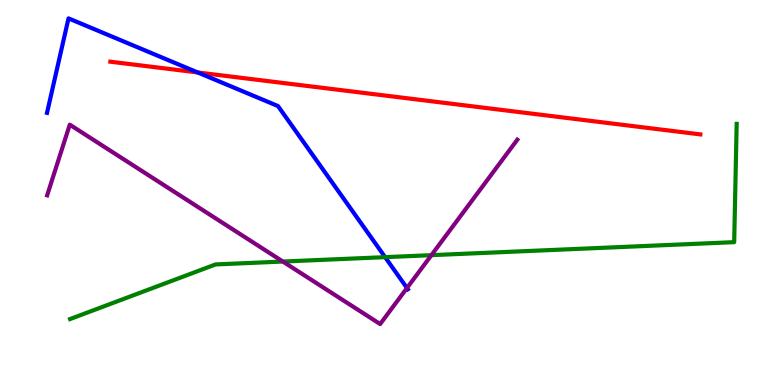[{'lines': ['blue', 'red'], 'intersections': [{'x': 2.55, 'y': 8.12}]}, {'lines': ['green', 'red'], 'intersections': []}, {'lines': ['purple', 'red'], 'intersections': []}, {'lines': ['blue', 'green'], 'intersections': [{'x': 4.97, 'y': 3.32}]}, {'lines': ['blue', 'purple'], 'intersections': [{'x': 5.25, 'y': 2.52}]}, {'lines': ['green', 'purple'], 'intersections': [{'x': 3.65, 'y': 3.21}, {'x': 5.57, 'y': 3.37}]}]